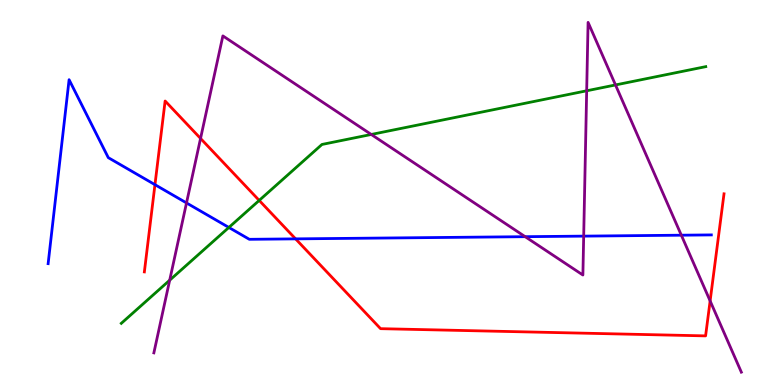[{'lines': ['blue', 'red'], 'intersections': [{'x': 2.0, 'y': 5.2}, {'x': 3.81, 'y': 3.8}]}, {'lines': ['green', 'red'], 'intersections': [{'x': 3.34, 'y': 4.79}]}, {'lines': ['purple', 'red'], 'intersections': [{'x': 2.59, 'y': 6.4}, {'x': 9.16, 'y': 2.18}]}, {'lines': ['blue', 'green'], 'intersections': [{'x': 2.95, 'y': 4.09}]}, {'lines': ['blue', 'purple'], 'intersections': [{'x': 2.41, 'y': 4.73}, {'x': 6.78, 'y': 3.85}, {'x': 7.53, 'y': 3.87}, {'x': 8.79, 'y': 3.89}]}, {'lines': ['green', 'purple'], 'intersections': [{'x': 2.19, 'y': 2.72}, {'x': 4.79, 'y': 6.51}, {'x': 7.57, 'y': 7.64}, {'x': 7.94, 'y': 7.79}]}]